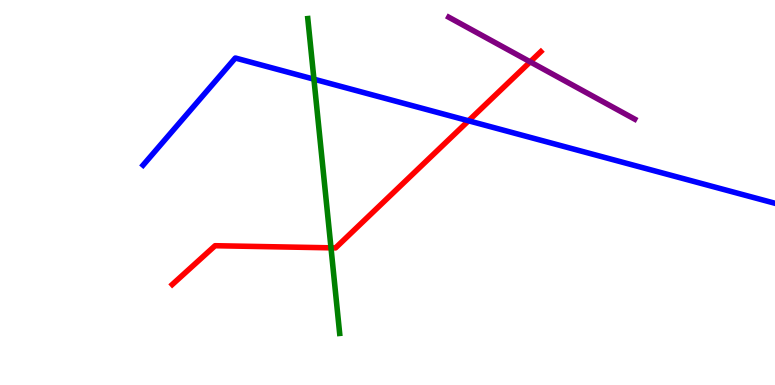[{'lines': ['blue', 'red'], 'intersections': [{'x': 6.05, 'y': 6.86}]}, {'lines': ['green', 'red'], 'intersections': [{'x': 4.27, 'y': 3.56}]}, {'lines': ['purple', 'red'], 'intersections': [{'x': 6.84, 'y': 8.39}]}, {'lines': ['blue', 'green'], 'intersections': [{'x': 4.05, 'y': 7.94}]}, {'lines': ['blue', 'purple'], 'intersections': []}, {'lines': ['green', 'purple'], 'intersections': []}]